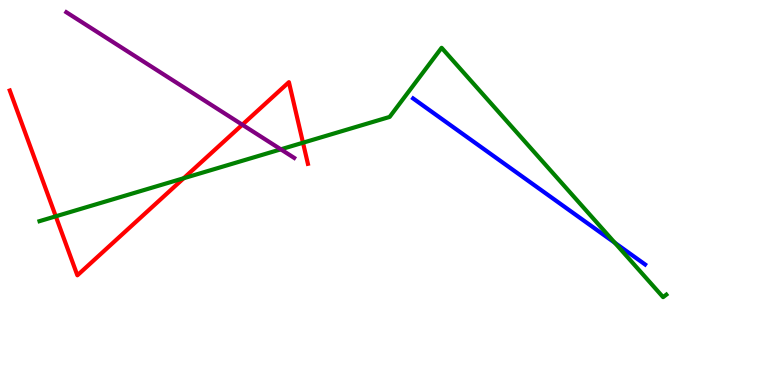[{'lines': ['blue', 'red'], 'intersections': []}, {'lines': ['green', 'red'], 'intersections': [{'x': 0.72, 'y': 4.38}, {'x': 2.37, 'y': 5.37}, {'x': 3.91, 'y': 6.29}]}, {'lines': ['purple', 'red'], 'intersections': [{'x': 3.13, 'y': 6.76}]}, {'lines': ['blue', 'green'], 'intersections': [{'x': 7.93, 'y': 3.69}]}, {'lines': ['blue', 'purple'], 'intersections': []}, {'lines': ['green', 'purple'], 'intersections': [{'x': 3.62, 'y': 6.12}]}]